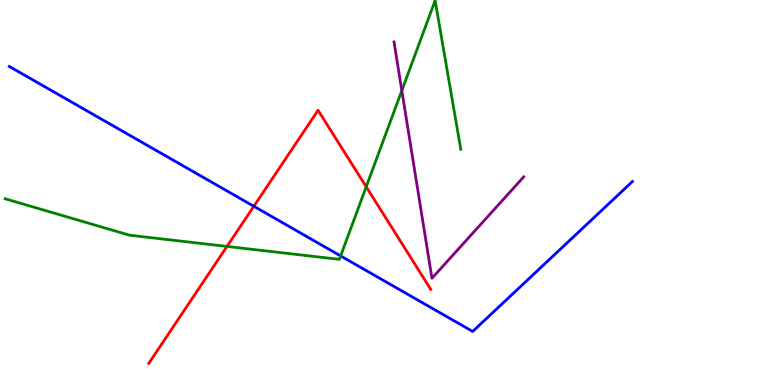[{'lines': ['blue', 'red'], 'intersections': [{'x': 3.28, 'y': 4.64}]}, {'lines': ['green', 'red'], 'intersections': [{'x': 2.93, 'y': 3.6}, {'x': 4.73, 'y': 5.15}]}, {'lines': ['purple', 'red'], 'intersections': []}, {'lines': ['blue', 'green'], 'intersections': [{'x': 4.4, 'y': 3.35}]}, {'lines': ['blue', 'purple'], 'intersections': []}, {'lines': ['green', 'purple'], 'intersections': [{'x': 5.18, 'y': 7.65}]}]